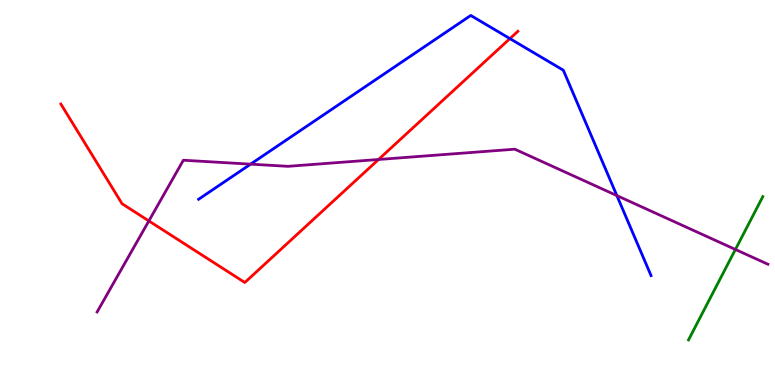[{'lines': ['blue', 'red'], 'intersections': [{'x': 6.58, 'y': 9.0}]}, {'lines': ['green', 'red'], 'intersections': []}, {'lines': ['purple', 'red'], 'intersections': [{'x': 1.92, 'y': 4.26}, {'x': 4.88, 'y': 5.86}]}, {'lines': ['blue', 'green'], 'intersections': []}, {'lines': ['blue', 'purple'], 'intersections': [{'x': 3.23, 'y': 5.74}, {'x': 7.96, 'y': 4.92}]}, {'lines': ['green', 'purple'], 'intersections': [{'x': 9.49, 'y': 3.52}]}]